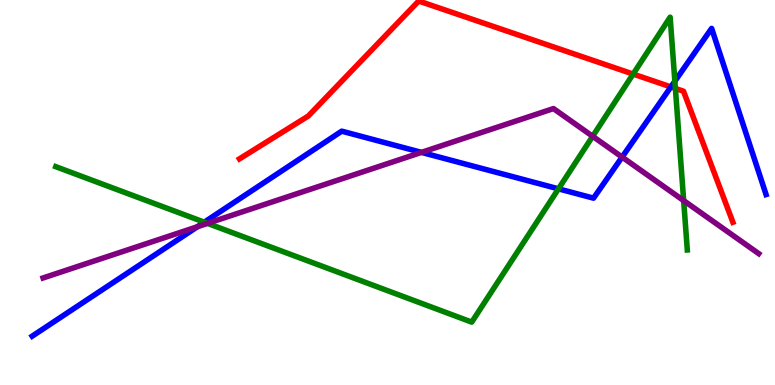[{'lines': ['blue', 'red'], 'intersections': [{'x': 8.66, 'y': 7.74}]}, {'lines': ['green', 'red'], 'intersections': [{'x': 8.17, 'y': 8.08}, {'x': 8.71, 'y': 7.7}]}, {'lines': ['purple', 'red'], 'intersections': []}, {'lines': ['blue', 'green'], 'intersections': [{'x': 2.64, 'y': 4.23}, {'x': 7.21, 'y': 5.1}, {'x': 8.71, 'y': 7.89}]}, {'lines': ['blue', 'purple'], 'intersections': [{'x': 2.55, 'y': 4.11}, {'x': 5.44, 'y': 6.04}, {'x': 8.03, 'y': 5.92}]}, {'lines': ['green', 'purple'], 'intersections': [{'x': 2.68, 'y': 4.2}, {'x': 7.65, 'y': 6.46}, {'x': 8.82, 'y': 4.79}]}]